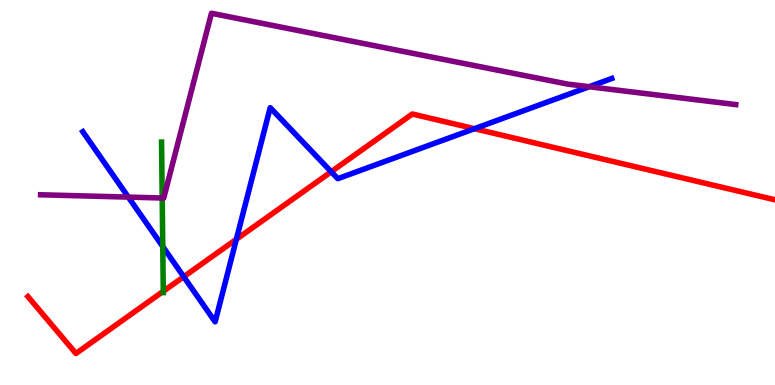[{'lines': ['blue', 'red'], 'intersections': [{'x': 2.37, 'y': 2.81}, {'x': 3.05, 'y': 3.79}, {'x': 4.27, 'y': 5.54}, {'x': 6.12, 'y': 6.66}]}, {'lines': ['green', 'red'], 'intersections': [{'x': 2.11, 'y': 2.43}]}, {'lines': ['purple', 'red'], 'intersections': []}, {'lines': ['blue', 'green'], 'intersections': [{'x': 2.1, 'y': 3.6}]}, {'lines': ['blue', 'purple'], 'intersections': [{'x': 1.66, 'y': 4.88}, {'x': 7.6, 'y': 7.75}]}, {'lines': ['green', 'purple'], 'intersections': [{'x': 2.09, 'y': 4.86}]}]